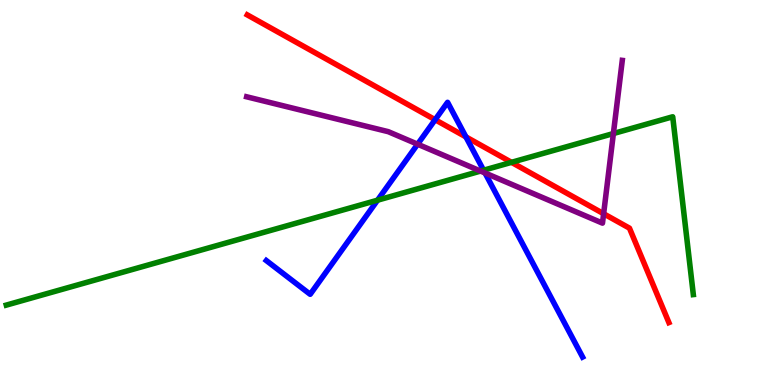[{'lines': ['blue', 'red'], 'intersections': [{'x': 5.61, 'y': 6.89}, {'x': 6.01, 'y': 6.44}]}, {'lines': ['green', 'red'], 'intersections': [{'x': 6.6, 'y': 5.78}]}, {'lines': ['purple', 'red'], 'intersections': [{'x': 7.79, 'y': 4.45}]}, {'lines': ['blue', 'green'], 'intersections': [{'x': 4.87, 'y': 4.8}, {'x': 6.24, 'y': 5.58}]}, {'lines': ['blue', 'purple'], 'intersections': [{'x': 5.39, 'y': 6.25}, {'x': 6.26, 'y': 5.51}]}, {'lines': ['green', 'purple'], 'intersections': [{'x': 6.2, 'y': 5.56}, {'x': 7.91, 'y': 6.53}]}]